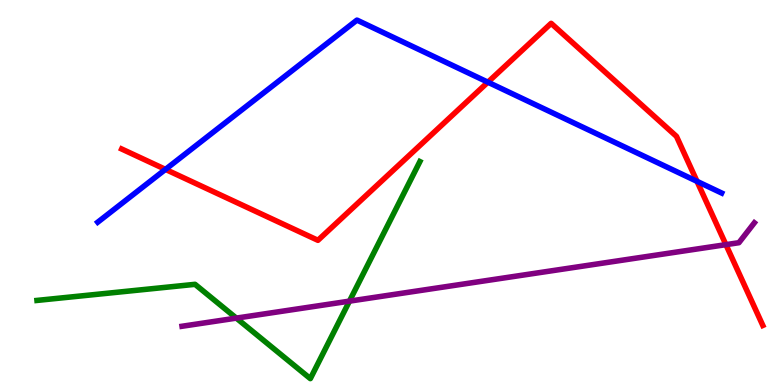[{'lines': ['blue', 'red'], 'intersections': [{'x': 2.14, 'y': 5.6}, {'x': 6.3, 'y': 7.87}, {'x': 8.99, 'y': 5.29}]}, {'lines': ['green', 'red'], 'intersections': []}, {'lines': ['purple', 'red'], 'intersections': [{'x': 9.37, 'y': 3.65}]}, {'lines': ['blue', 'green'], 'intersections': []}, {'lines': ['blue', 'purple'], 'intersections': []}, {'lines': ['green', 'purple'], 'intersections': [{'x': 3.05, 'y': 1.74}, {'x': 4.51, 'y': 2.18}]}]